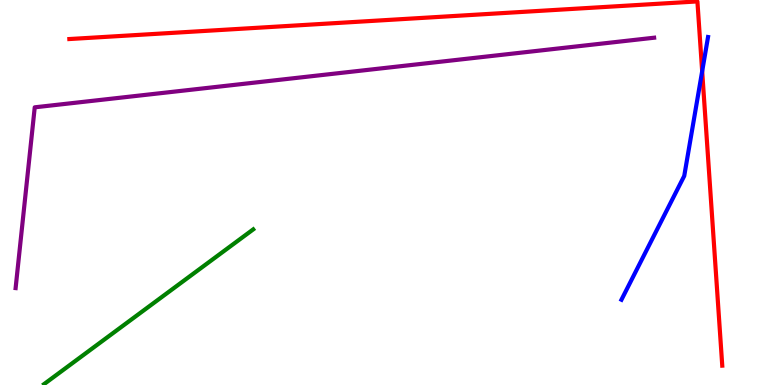[{'lines': ['blue', 'red'], 'intersections': [{'x': 9.06, 'y': 8.15}]}, {'lines': ['green', 'red'], 'intersections': []}, {'lines': ['purple', 'red'], 'intersections': []}, {'lines': ['blue', 'green'], 'intersections': []}, {'lines': ['blue', 'purple'], 'intersections': []}, {'lines': ['green', 'purple'], 'intersections': []}]